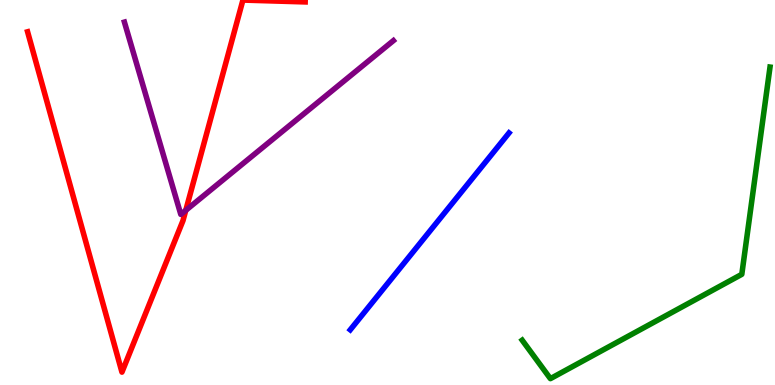[{'lines': ['blue', 'red'], 'intersections': []}, {'lines': ['green', 'red'], 'intersections': []}, {'lines': ['purple', 'red'], 'intersections': [{'x': 2.4, 'y': 4.54}]}, {'lines': ['blue', 'green'], 'intersections': []}, {'lines': ['blue', 'purple'], 'intersections': []}, {'lines': ['green', 'purple'], 'intersections': []}]